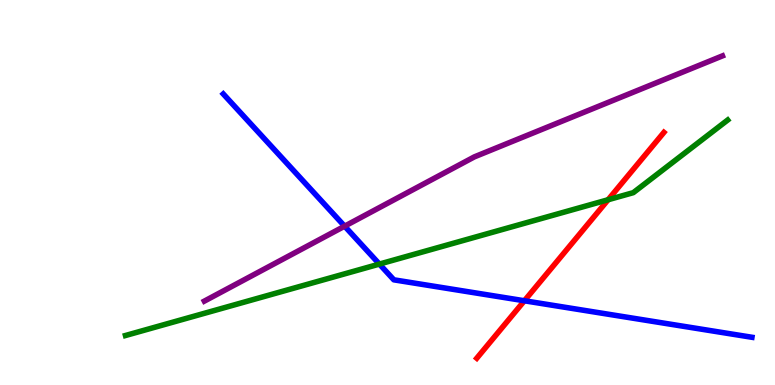[{'lines': ['blue', 'red'], 'intersections': [{'x': 6.77, 'y': 2.19}]}, {'lines': ['green', 'red'], 'intersections': [{'x': 7.85, 'y': 4.81}]}, {'lines': ['purple', 'red'], 'intersections': []}, {'lines': ['blue', 'green'], 'intersections': [{'x': 4.9, 'y': 3.14}]}, {'lines': ['blue', 'purple'], 'intersections': [{'x': 4.45, 'y': 4.13}]}, {'lines': ['green', 'purple'], 'intersections': []}]